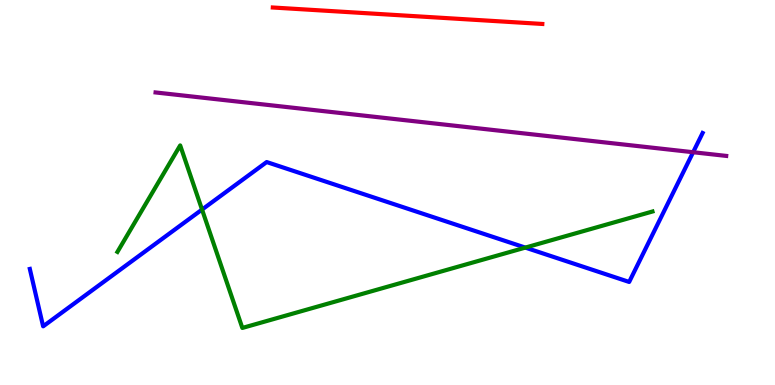[{'lines': ['blue', 'red'], 'intersections': []}, {'lines': ['green', 'red'], 'intersections': []}, {'lines': ['purple', 'red'], 'intersections': []}, {'lines': ['blue', 'green'], 'intersections': [{'x': 2.61, 'y': 4.56}, {'x': 6.78, 'y': 3.57}]}, {'lines': ['blue', 'purple'], 'intersections': [{'x': 8.94, 'y': 6.05}]}, {'lines': ['green', 'purple'], 'intersections': []}]